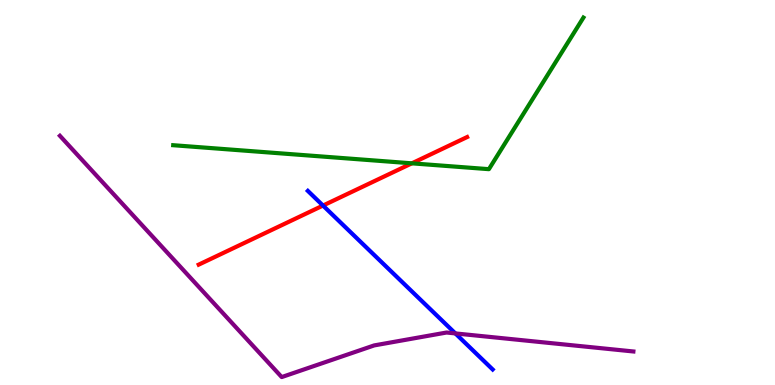[{'lines': ['blue', 'red'], 'intersections': [{'x': 4.17, 'y': 4.66}]}, {'lines': ['green', 'red'], 'intersections': [{'x': 5.31, 'y': 5.76}]}, {'lines': ['purple', 'red'], 'intersections': []}, {'lines': ['blue', 'green'], 'intersections': []}, {'lines': ['blue', 'purple'], 'intersections': [{'x': 5.88, 'y': 1.34}]}, {'lines': ['green', 'purple'], 'intersections': []}]